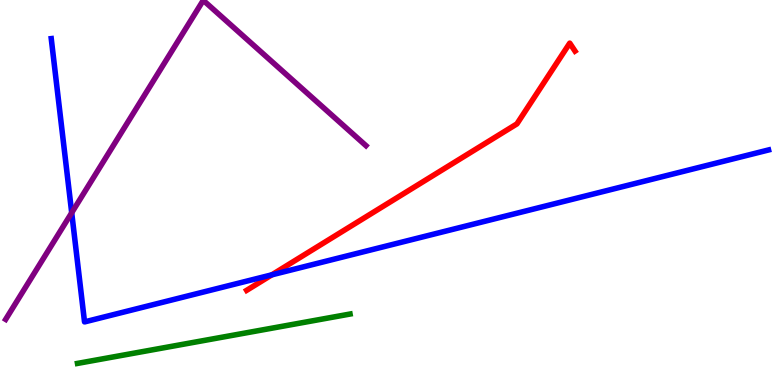[{'lines': ['blue', 'red'], 'intersections': [{'x': 3.51, 'y': 2.86}]}, {'lines': ['green', 'red'], 'intersections': []}, {'lines': ['purple', 'red'], 'intersections': []}, {'lines': ['blue', 'green'], 'intersections': []}, {'lines': ['blue', 'purple'], 'intersections': [{'x': 0.925, 'y': 4.47}]}, {'lines': ['green', 'purple'], 'intersections': []}]